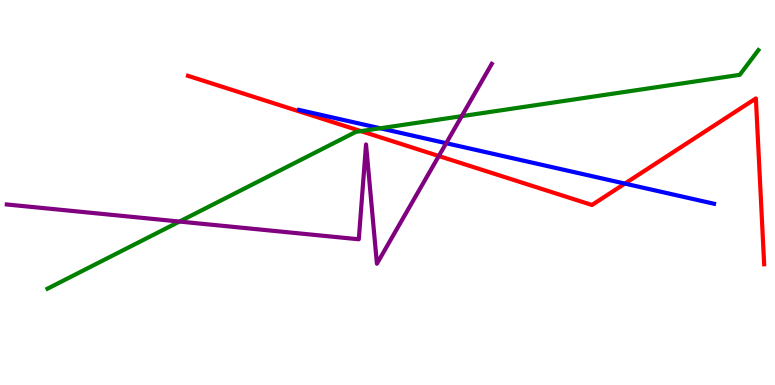[{'lines': ['blue', 'red'], 'intersections': [{'x': 8.06, 'y': 5.23}]}, {'lines': ['green', 'red'], 'intersections': [{'x': 4.66, 'y': 6.59}]}, {'lines': ['purple', 'red'], 'intersections': [{'x': 5.66, 'y': 5.95}]}, {'lines': ['blue', 'green'], 'intersections': [{'x': 4.91, 'y': 6.67}]}, {'lines': ['blue', 'purple'], 'intersections': [{'x': 5.76, 'y': 6.28}]}, {'lines': ['green', 'purple'], 'intersections': [{'x': 2.32, 'y': 4.25}, {'x': 5.96, 'y': 6.98}]}]